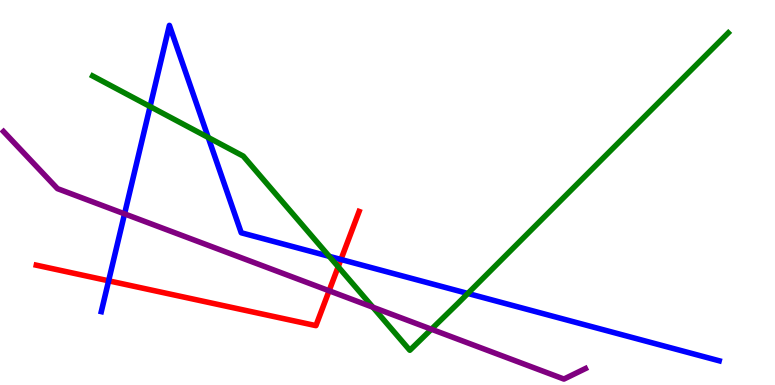[{'lines': ['blue', 'red'], 'intersections': [{'x': 1.4, 'y': 2.71}, {'x': 4.4, 'y': 3.26}]}, {'lines': ['green', 'red'], 'intersections': [{'x': 4.36, 'y': 3.07}]}, {'lines': ['purple', 'red'], 'intersections': [{'x': 4.25, 'y': 2.45}]}, {'lines': ['blue', 'green'], 'intersections': [{'x': 1.94, 'y': 7.23}, {'x': 2.69, 'y': 6.43}, {'x': 4.25, 'y': 3.34}, {'x': 6.04, 'y': 2.38}]}, {'lines': ['blue', 'purple'], 'intersections': [{'x': 1.61, 'y': 4.45}]}, {'lines': ['green', 'purple'], 'intersections': [{'x': 4.81, 'y': 2.02}, {'x': 5.57, 'y': 1.45}]}]